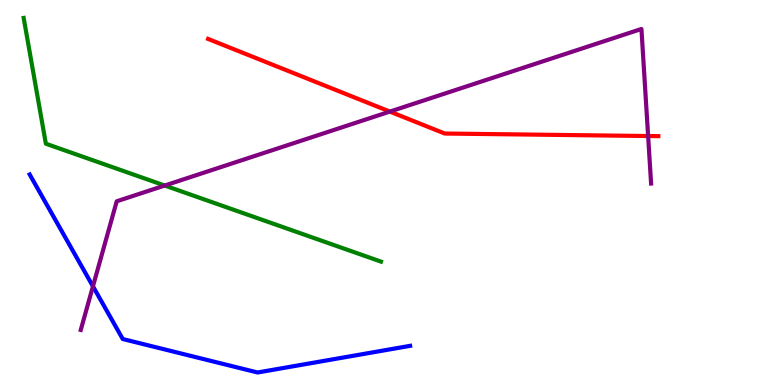[{'lines': ['blue', 'red'], 'intersections': []}, {'lines': ['green', 'red'], 'intersections': []}, {'lines': ['purple', 'red'], 'intersections': [{'x': 5.03, 'y': 7.1}, {'x': 8.36, 'y': 6.47}]}, {'lines': ['blue', 'green'], 'intersections': []}, {'lines': ['blue', 'purple'], 'intersections': [{'x': 1.2, 'y': 2.56}]}, {'lines': ['green', 'purple'], 'intersections': [{'x': 2.13, 'y': 5.18}]}]